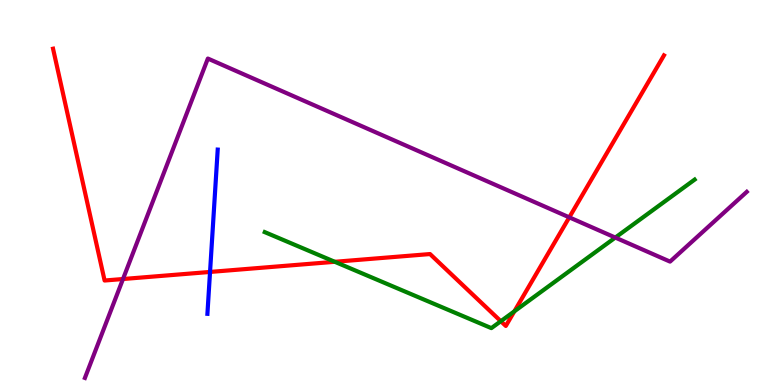[{'lines': ['blue', 'red'], 'intersections': [{'x': 2.71, 'y': 2.94}]}, {'lines': ['green', 'red'], 'intersections': [{'x': 4.32, 'y': 3.2}, {'x': 6.46, 'y': 1.66}, {'x': 6.64, 'y': 1.91}]}, {'lines': ['purple', 'red'], 'intersections': [{'x': 1.59, 'y': 2.75}, {'x': 7.35, 'y': 4.35}]}, {'lines': ['blue', 'green'], 'intersections': []}, {'lines': ['blue', 'purple'], 'intersections': []}, {'lines': ['green', 'purple'], 'intersections': [{'x': 7.94, 'y': 3.83}]}]